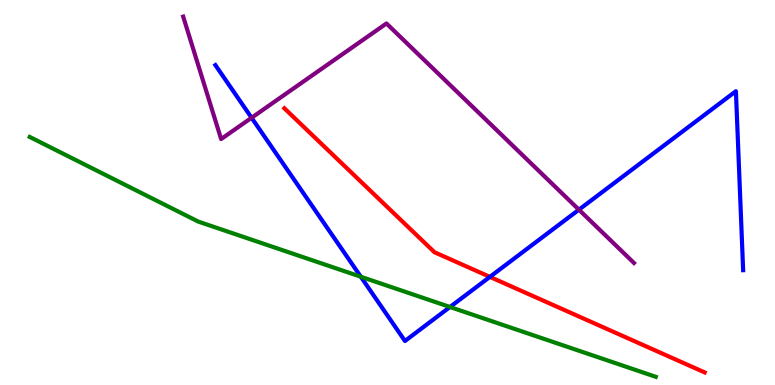[{'lines': ['blue', 'red'], 'intersections': [{'x': 6.32, 'y': 2.81}]}, {'lines': ['green', 'red'], 'intersections': []}, {'lines': ['purple', 'red'], 'intersections': []}, {'lines': ['blue', 'green'], 'intersections': [{'x': 4.66, 'y': 2.81}, {'x': 5.81, 'y': 2.03}]}, {'lines': ['blue', 'purple'], 'intersections': [{'x': 3.25, 'y': 6.94}, {'x': 7.47, 'y': 4.55}]}, {'lines': ['green', 'purple'], 'intersections': []}]